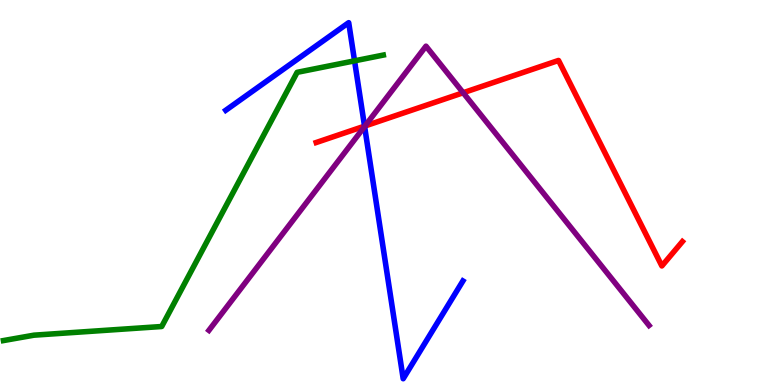[{'lines': ['blue', 'red'], 'intersections': [{'x': 4.7, 'y': 6.72}]}, {'lines': ['green', 'red'], 'intersections': []}, {'lines': ['purple', 'red'], 'intersections': [{'x': 4.71, 'y': 6.73}, {'x': 5.98, 'y': 7.59}]}, {'lines': ['blue', 'green'], 'intersections': [{'x': 4.57, 'y': 8.42}]}, {'lines': ['blue', 'purple'], 'intersections': [{'x': 4.7, 'y': 6.71}]}, {'lines': ['green', 'purple'], 'intersections': []}]